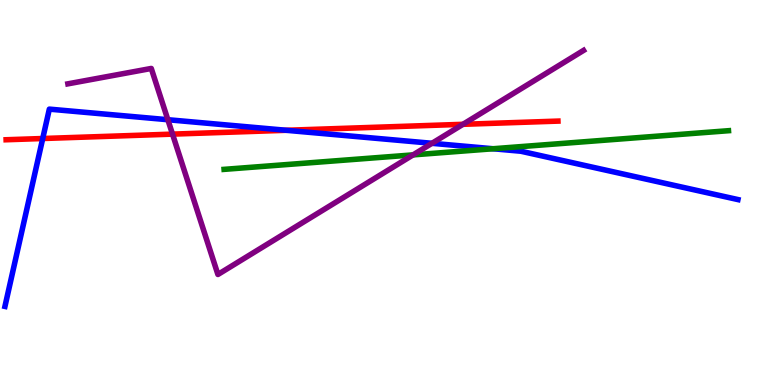[{'lines': ['blue', 'red'], 'intersections': [{'x': 0.551, 'y': 6.4}, {'x': 3.69, 'y': 6.62}]}, {'lines': ['green', 'red'], 'intersections': []}, {'lines': ['purple', 'red'], 'intersections': [{'x': 2.23, 'y': 6.52}, {'x': 5.97, 'y': 6.77}]}, {'lines': ['blue', 'green'], 'intersections': [{'x': 6.36, 'y': 6.14}]}, {'lines': ['blue', 'purple'], 'intersections': [{'x': 2.17, 'y': 6.89}, {'x': 5.57, 'y': 6.28}]}, {'lines': ['green', 'purple'], 'intersections': [{'x': 5.33, 'y': 5.98}]}]